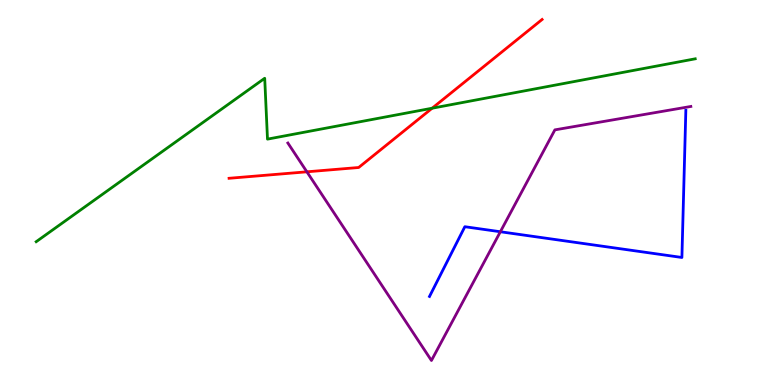[{'lines': ['blue', 'red'], 'intersections': []}, {'lines': ['green', 'red'], 'intersections': [{'x': 5.58, 'y': 7.19}]}, {'lines': ['purple', 'red'], 'intersections': [{'x': 3.96, 'y': 5.54}]}, {'lines': ['blue', 'green'], 'intersections': []}, {'lines': ['blue', 'purple'], 'intersections': [{'x': 6.46, 'y': 3.98}]}, {'lines': ['green', 'purple'], 'intersections': []}]